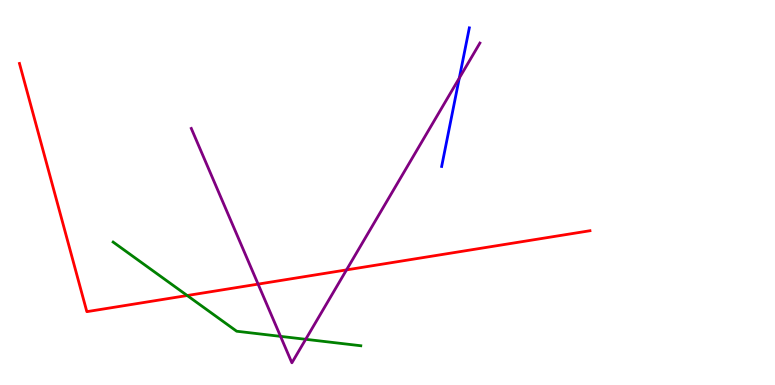[{'lines': ['blue', 'red'], 'intersections': []}, {'lines': ['green', 'red'], 'intersections': [{'x': 2.42, 'y': 2.32}]}, {'lines': ['purple', 'red'], 'intersections': [{'x': 3.33, 'y': 2.62}, {'x': 4.47, 'y': 2.99}]}, {'lines': ['blue', 'green'], 'intersections': []}, {'lines': ['blue', 'purple'], 'intersections': [{'x': 5.93, 'y': 7.97}]}, {'lines': ['green', 'purple'], 'intersections': [{'x': 3.62, 'y': 1.26}, {'x': 3.94, 'y': 1.19}]}]